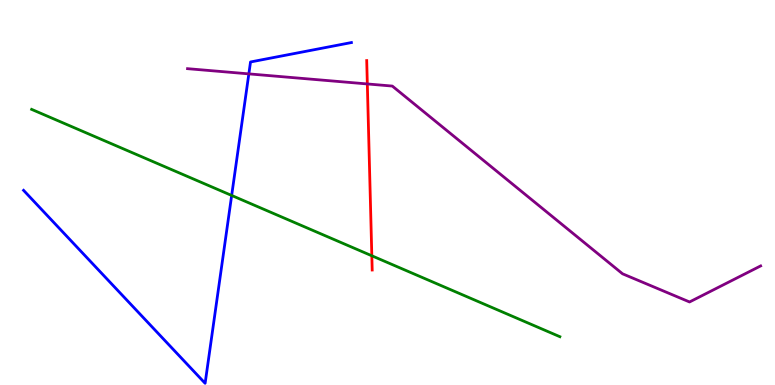[{'lines': ['blue', 'red'], 'intersections': []}, {'lines': ['green', 'red'], 'intersections': [{'x': 4.8, 'y': 3.36}]}, {'lines': ['purple', 'red'], 'intersections': [{'x': 4.74, 'y': 7.82}]}, {'lines': ['blue', 'green'], 'intersections': [{'x': 2.99, 'y': 4.92}]}, {'lines': ['blue', 'purple'], 'intersections': [{'x': 3.21, 'y': 8.08}]}, {'lines': ['green', 'purple'], 'intersections': []}]